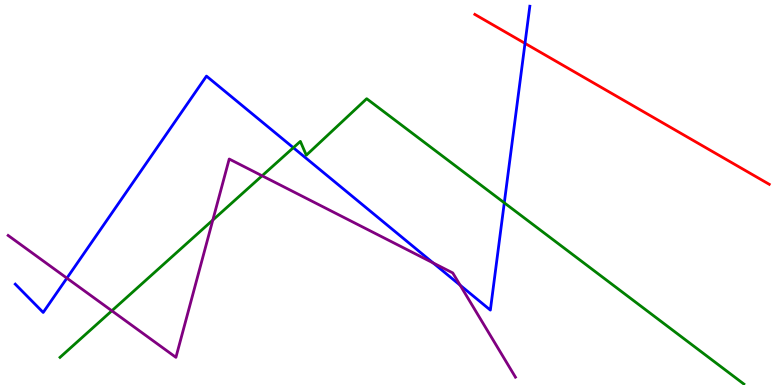[{'lines': ['blue', 'red'], 'intersections': [{'x': 6.77, 'y': 8.87}]}, {'lines': ['green', 'red'], 'intersections': []}, {'lines': ['purple', 'red'], 'intersections': []}, {'lines': ['blue', 'green'], 'intersections': [{'x': 3.79, 'y': 6.16}, {'x': 6.51, 'y': 4.73}]}, {'lines': ['blue', 'purple'], 'intersections': [{'x': 0.863, 'y': 2.78}, {'x': 5.59, 'y': 3.17}, {'x': 5.94, 'y': 2.59}]}, {'lines': ['green', 'purple'], 'intersections': [{'x': 1.44, 'y': 1.93}, {'x': 2.75, 'y': 4.28}, {'x': 3.38, 'y': 5.43}]}]